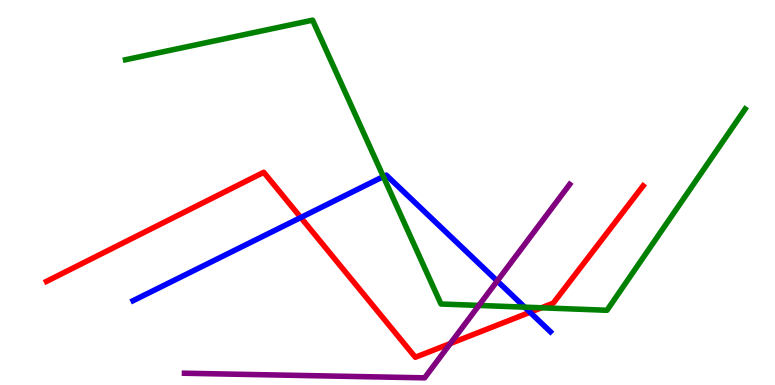[{'lines': ['blue', 'red'], 'intersections': [{'x': 3.88, 'y': 4.35}, {'x': 6.84, 'y': 1.89}]}, {'lines': ['green', 'red'], 'intersections': [{'x': 6.99, 'y': 2.01}]}, {'lines': ['purple', 'red'], 'intersections': [{'x': 5.81, 'y': 1.08}]}, {'lines': ['blue', 'green'], 'intersections': [{'x': 4.95, 'y': 5.41}, {'x': 6.77, 'y': 2.02}]}, {'lines': ['blue', 'purple'], 'intersections': [{'x': 6.42, 'y': 2.7}]}, {'lines': ['green', 'purple'], 'intersections': [{'x': 6.18, 'y': 2.07}]}]